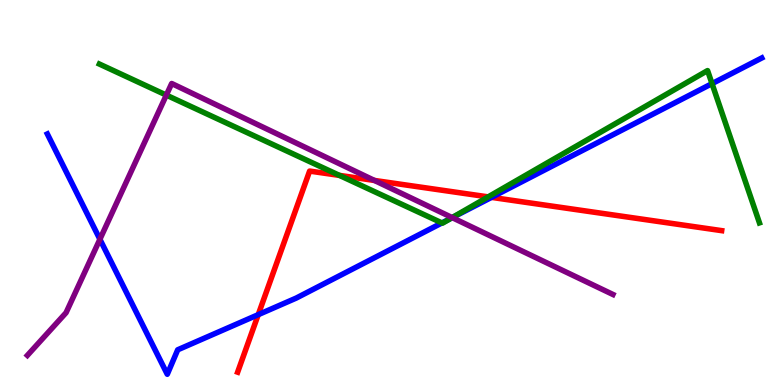[{'lines': ['blue', 'red'], 'intersections': [{'x': 3.33, 'y': 1.83}, {'x': 6.34, 'y': 4.87}]}, {'lines': ['green', 'red'], 'intersections': [{'x': 4.38, 'y': 5.44}, {'x': 6.3, 'y': 4.89}]}, {'lines': ['purple', 'red'], 'intersections': [{'x': 4.83, 'y': 5.31}]}, {'lines': ['blue', 'green'], 'intersections': [{'x': 5.7, 'y': 4.21}, {'x': 5.83, 'y': 4.34}, {'x': 9.19, 'y': 7.83}]}, {'lines': ['blue', 'purple'], 'intersections': [{'x': 1.29, 'y': 3.79}, {'x': 5.84, 'y': 4.35}]}, {'lines': ['green', 'purple'], 'intersections': [{'x': 2.15, 'y': 7.53}, {'x': 5.83, 'y': 4.35}]}]